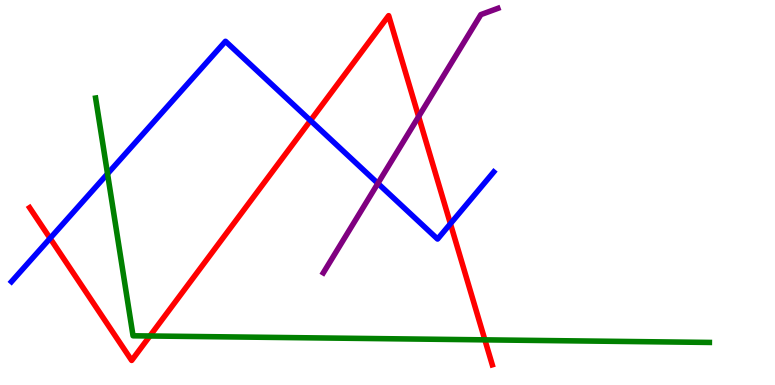[{'lines': ['blue', 'red'], 'intersections': [{'x': 0.646, 'y': 3.81}, {'x': 4.01, 'y': 6.87}, {'x': 5.81, 'y': 4.19}]}, {'lines': ['green', 'red'], 'intersections': [{'x': 1.93, 'y': 1.27}, {'x': 6.26, 'y': 1.17}]}, {'lines': ['purple', 'red'], 'intersections': [{'x': 5.4, 'y': 6.97}]}, {'lines': ['blue', 'green'], 'intersections': [{'x': 1.39, 'y': 5.49}]}, {'lines': ['blue', 'purple'], 'intersections': [{'x': 4.88, 'y': 5.24}]}, {'lines': ['green', 'purple'], 'intersections': []}]